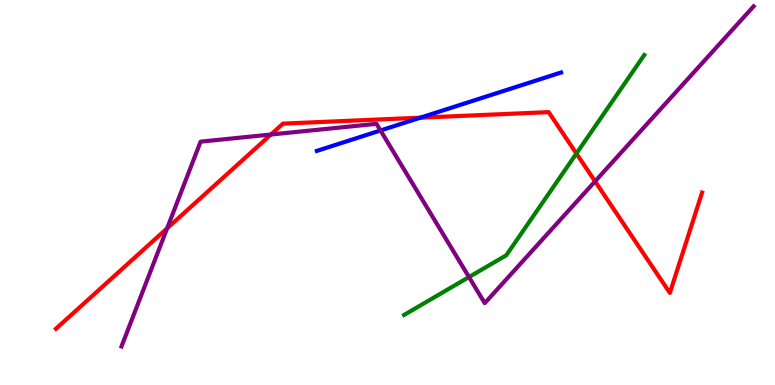[{'lines': ['blue', 'red'], 'intersections': [{'x': 5.42, 'y': 6.94}]}, {'lines': ['green', 'red'], 'intersections': [{'x': 7.44, 'y': 6.01}]}, {'lines': ['purple', 'red'], 'intersections': [{'x': 2.16, 'y': 4.07}, {'x': 3.5, 'y': 6.51}, {'x': 7.68, 'y': 5.29}]}, {'lines': ['blue', 'green'], 'intersections': []}, {'lines': ['blue', 'purple'], 'intersections': [{'x': 4.91, 'y': 6.61}]}, {'lines': ['green', 'purple'], 'intersections': [{'x': 6.05, 'y': 2.8}]}]